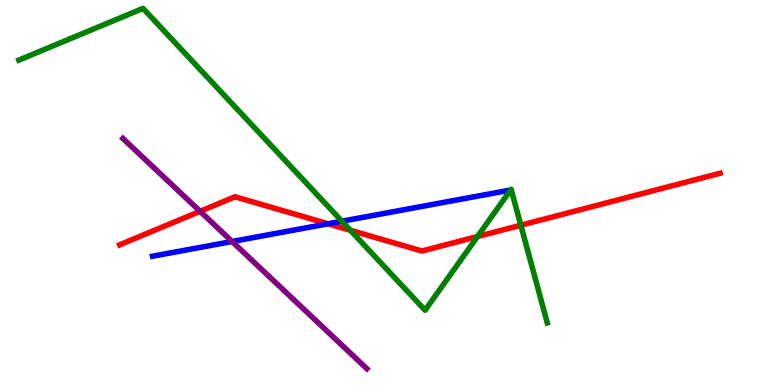[{'lines': ['blue', 'red'], 'intersections': [{'x': 4.23, 'y': 4.19}]}, {'lines': ['green', 'red'], 'intersections': [{'x': 4.52, 'y': 4.02}, {'x': 6.16, 'y': 3.86}, {'x': 6.72, 'y': 4.15}]}, {'lines': ['purple', 'red'], 'intersections': [{'x': 2.58, 'y': 4.51}]}, {'lines': ['blue', 'green'], 'intersections': [{'x': 4.41, 'y': 4.25}]}, {'lines': ['blue', 'purple'], 'intersections': [{'x': 2.99, 'y': 3.73}]}, {'lines': ['green', 'purple'], 'intersections': []}]